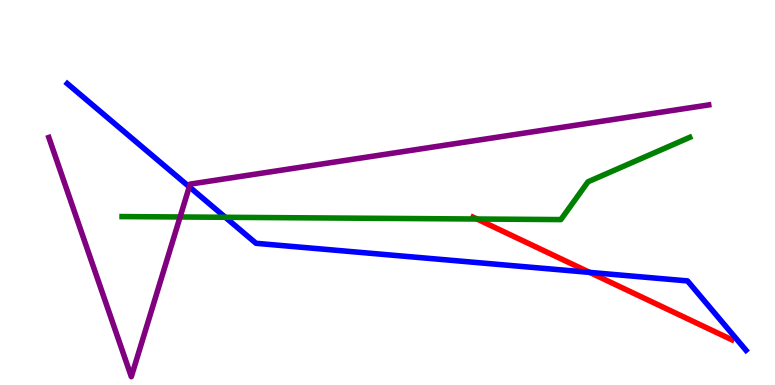[{'lines': ['blue', 'red'], 'intersections': [{'x': 7.61, 'y': 2.93}]}, {'lines': ['green', 'red'], 'intersections': [{'x': 6.15, 'y': 4.31}]}, {'lines': ['purple', 'red'], 'intersections': []}, {'lines': ['blue', 'green'], 'intersections': [{'x': 2.91, 'y': 4.36}]}, {'lines': ['blue', 'purple'], 'intersections': [{'x': 2.44, 'y': 5.15}]}, {'lines': ['green', 'purple'], 'intersections': [{'x': 2.32, 'y': 4.36}]}]